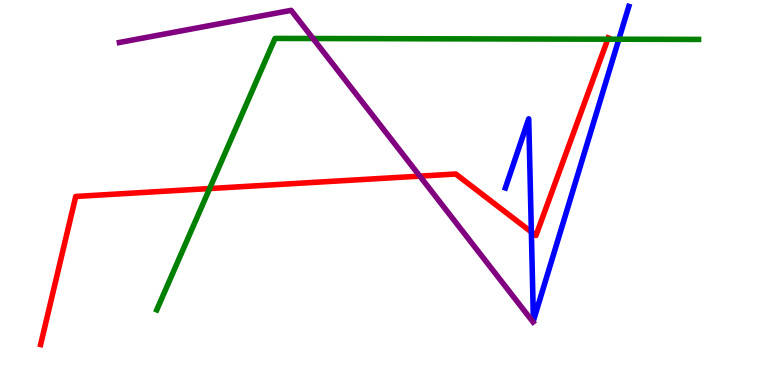[{'lines': ['blue', 'red'], 'intersections': [{'x': 6.86, 'y': 3.97}]}, {'lines': ['green', 'red'], 'intersections': [{'x': 2.7, 'y': 5.1}, {'x': 7.84, 'y': 8.98}]}, {'lines': ['purple', 'red'], 'intersections': [{'x': 5.42, 'y': 5.43}]}, {'lines': ['blue', 'green'], 'intersections': [{'x': 7.99, 'y': 8.98}]}, {'lines': ['blue', 'purple'], 'intersections': []}, {'lines': ['green', 'purple'], 'intersections': [{'x': 4.04, 'y': 9.0}]}]